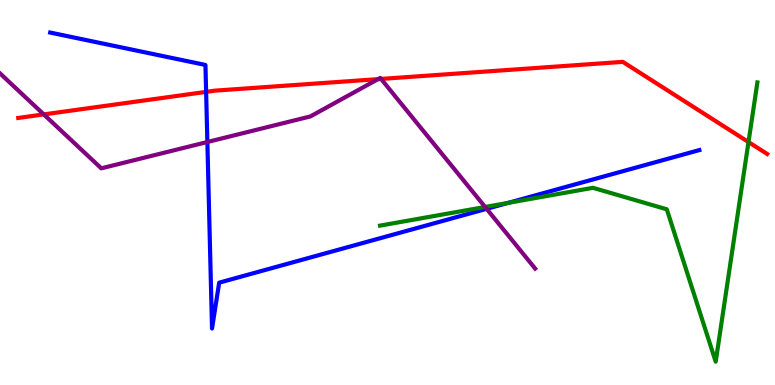[{'lines': ['blue', 'red'], 'intersections': [{'x': 2.66, 'y': 7.61}]}, {'lines': ['green', 'red'], 'intersections': [{'x': 9.66, 'y': 6.31}]}, {'lines': ['purple', 'red'], 'intersections': [{'x': 0.565, 'y': 7.03}, {'x': 4.88, 'y': 7.94}, {'x': 4.92, 'y': 7.95}]}, {'lines': ['blue', 'green'], 'intersections': [{'x': 6.56, 'y': 4.73}]}, {'lines': ['blue', 'purple'], 'intersections': [{'x': 2.68, 'y': 6.31}, {'x': 6.28, 'y': 4.58}]}, {'lines': ['green', 'purple'], 'intersections': [{'x': 6.26, 'y': 4.62}]}]